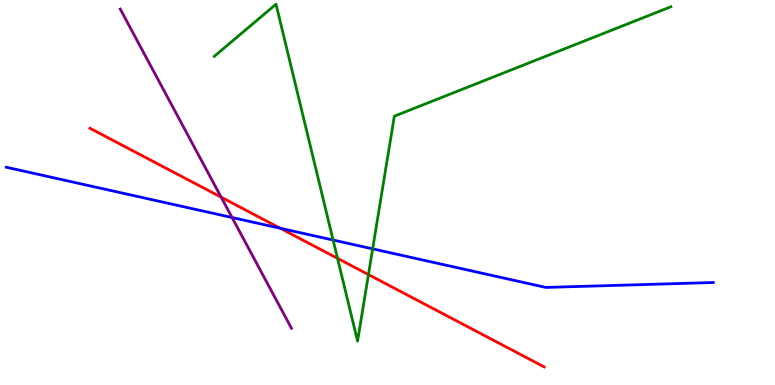[{'lines': ['blue', 'red'], 'intersections': [{'x': 3.62, 'y': 4.07}]}, {'lines': ['green', 'red'], 'intersections': [{'x': 4.36, 'y': 3.29}, {'x': 4.75, 'y': 2.87}]}, {'lines': ['purple', 'red'], 'intersections': [{'x': 2.85, 'y': 4.88}]}, {'lines': ['blue', 'green'], 'intersections': [{'x': 4.3, 'y': 3.77}, {'x': 4.81, 'y': 3.54}]}, {'lines': ['blue', 'purple'], 'intersections': [{'x': 2.99, 'y': 4.35}]}, {'lines': ['green', 'purple'], 'intersections': []}]